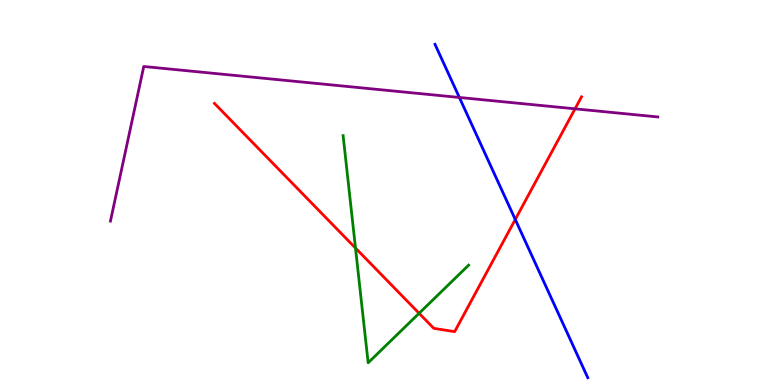[{'lines': ['blue', 'red'], 'intersections': [{'x': 6.65, 'y': 4.3}]}, {'lines': ['green', 'red'], 'intersections': [{'x': 4.59, 'y': 3.56}, {'x': 5.41, 'y': 1.86}]}, {'lines': ['purple', 'red'], 'intersections': [{'x': 7.42, 'y': 7.17}]}, {'lines': ['blue', 'green'], 'intersections': []}, {'lines': ['blue', 'purple'], 'intersections': [{'x': 5.93, 'y': 7.47}]}, {'lines': ['green', 'purple'], 'intersections': []}]